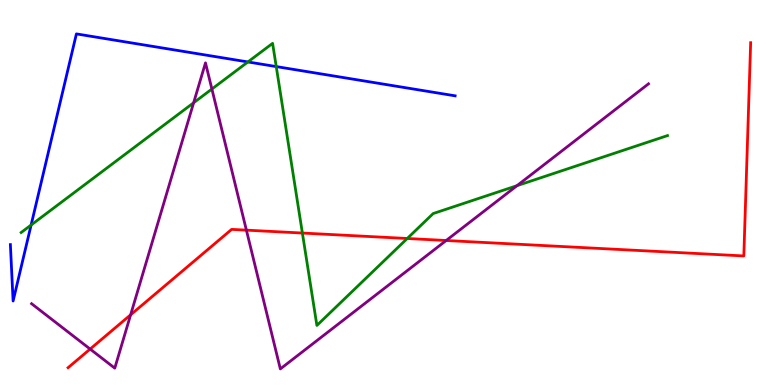[{'lines': ['blue', 'red'], 'intersections': []}, {'lines': ['green', 'red'], 'intersections': [{'x': 3.9, 'y': 3.95}, {'x': 5.26, 'y': 3.81}]}, {'lines': ['purple', 'red'], 'intersections': [{'x': 1.16, 'y': 0.934}, {'x': 1.69, 'y': 1.82}, {'x': 3.18, 'y': 4.02}, {'x': 5.76, 'y': 3.75}]}, {'lines': ['blue', 'green'], 'intersections': [{'x': 0.401, 'y': 4.16}, {'x': 3.2, 'y': 8.39}, {'x': 3.56, 'y': 8.27}]}, {'lines': ['blue', 'purple'], 'intersections': []}, {'lines': ['green', 'purple'], 'intersections': [{'x': 2.5, 'y': 7.33}, {'x': 2.73, 'y': 7.69}, {'x': 6.67, 'y': 5.18}]}]